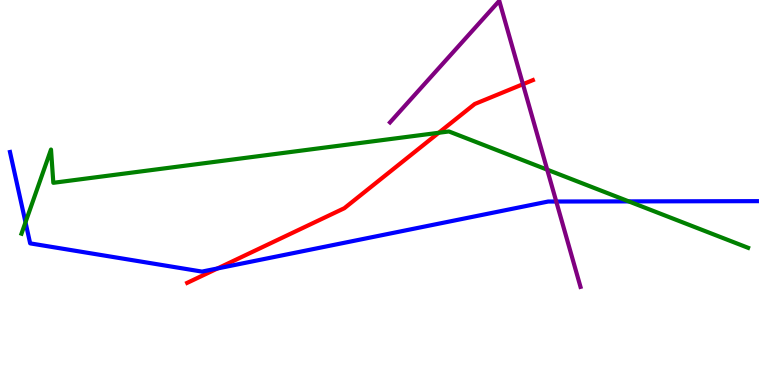[{'lines': ['blue', 'red'], 'intersections': [{'x': 2.81, 'y': 3.03}]}, {'lines': ['green', 'red'], 'intersections': [{'x': 5.66, 'y': 6.55}]}, {'lines': ['purple', 'red'], 'intersections': [{'x': 6.75, 'y': 7.81}]}, {'lines': ['blue', 'green'], 'intersections': [{'x': 0.329, 'y': 4.23}, {'x': 8.11, 'y': 4.77}]}, {'lines': ['blue', 'purple'], 'intersections': [{'x': 7.18, 'y': 4.77}]}, {'lines': ['green', 'purple'], 'intersections': [{'x': 7.06, 'y': 5.59}]}]